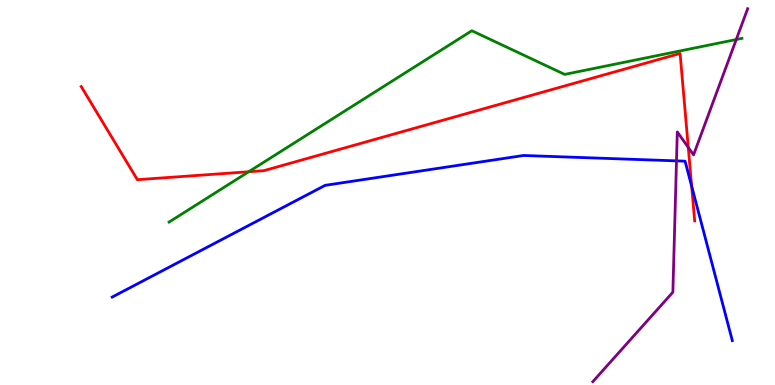[{'lines': ['blue', 'red'], 'intersections': [{'x': 8.92, 'y': 5.17}]}, {'lines': ['green', 'red'], 'intersections': [{'x': 3.21, 'y': 5.54}]}, {'lines': ['purple', 'red'], 'intersections': [{'x': 8.88, 'y': 6.17}]}, {'lines': ['blue', 'green'], 'intersections': []}, {'lines': ['blue', 'purple'], 'intersections': [{'x': 8.73, 'y': 5.82}]}, {'lines': ['green', 'purple'], 'intersections': [{'x': 9.5, 'y': 8.97}]}]